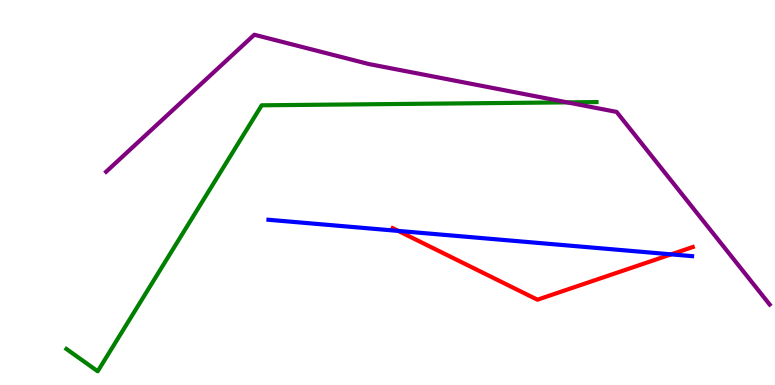[{'lines': ['blue', 'red'], 'intersections': [{'x': 5.14, 'y': 4.0}, {'x': 8.66, 'y': 3.39}]}, {'lines': ['green', 'red'], 'intersections': []}, {'lines': ['purple', 'red'], 'intersections': []}, {'lines': ['blue', 'green'], 'intersections': []}, {'lines': ['blue', 'purple'], 'intersections': []}, {'lines': ['green', 'purple'], 'intersections': [{'x': 7.32, 'y': 7.34}]}]